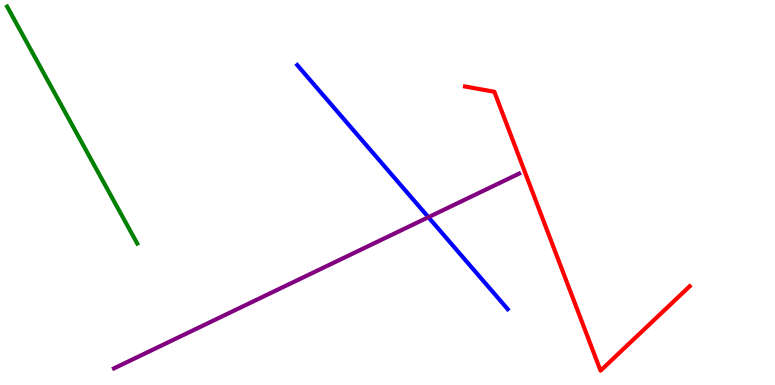[{'lines': ['blue', 'red'], 'intersections': []}, {'lines': ['green', 'red'], 'intersections': []}, {'lines': ['purple', 'red'], 'intersections': []}, {'lines': ['blue', 'green'], 'intersections': []}, {'lines': ['blue', 'purple'], 'intersections': [{'x': 5.53, 'y': 4.36}]}, {'lines': ['green', 'purple'], 'intersections': []}]